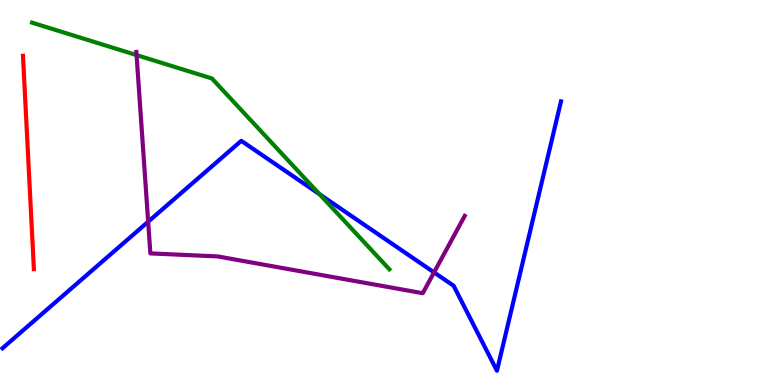[{'lines': ['blue', 'red'], 'intersections': []}, {'lines': ['green', 'red'], 'intersections': []}, {'lines': ['purple', 'red'], 'intersections': []}, {'lines': ['blue', 'green'], 'intersections': [{'x': 4.12, 'y': 4.95}]}, {'lines': ['blue', 'purple'], 'intersections': [{'x': 1.91, 'y': 4.24}, {'x': 5.6, 'y': 2.92}]}, {'lines': ['green', 'purple'], 'intersections': [{'x': 1.76, 'y': 8.57}]}]